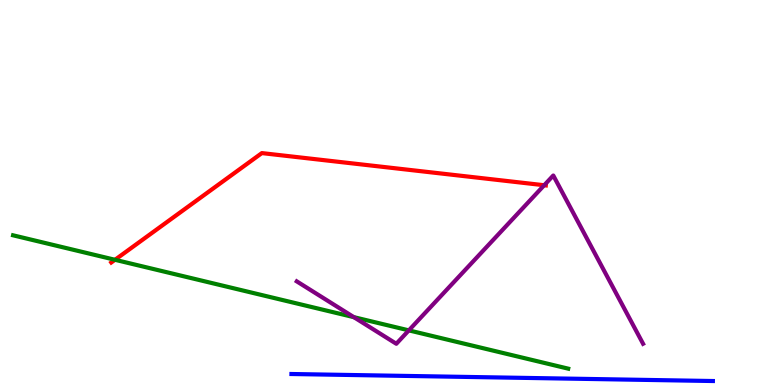[{'lines': ['blue', 'red'], 'intersections': []}, {'lines': ['green', 'red'], 'intersections': [{'x': 1.48, 'y': 3.25}]}, {'lines': ['purple', 'red'], 'intersections': [{'x': 7.02, 'y': 5.19}]}, {'lines': ['blue', 'green'], 'intersections': []}, {'lines': ['blue', 'purple'], 'intersections': []}, {'lines': ['green', 'purple'], 'intersections': [{'x': 4.57, 'y': 1.76}, {'x': 5.28, 'y': 1.42}]}]